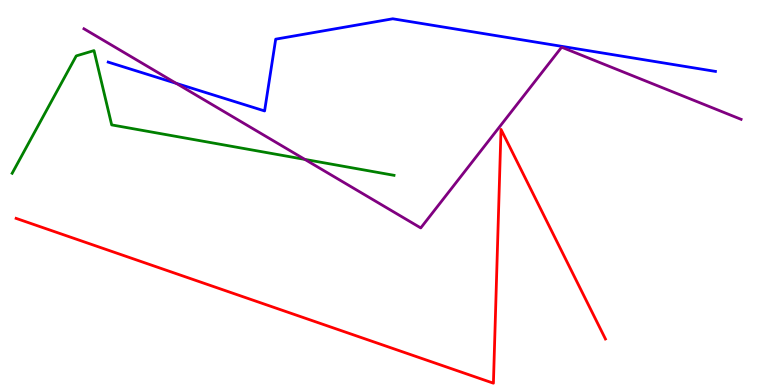[{'lines': ['blue', 'red'], 'intersections': []}, {'lines': ['green', 'red'], 'intersections': []}, {'lines': ['purple', 'red'], 'intersections': []}, {'lines': ['blue', 'green'], 'intersections': []}, {'lines': ['blue', 'purple'], 'intersections': [{'x': 2.27, 'y': 7.83}]}, {'lines': ['green', 'purple'], 'intersections': [{'x': 3.93, 'y': 5.86}]}]